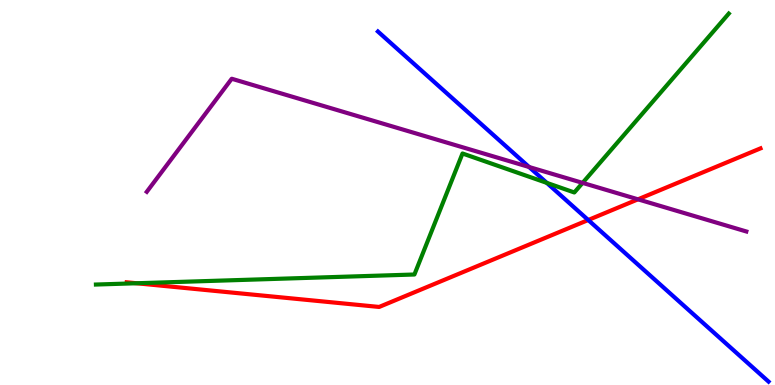[{'lines': ['blue', 'red'], 'intersections': [{'x': 7.59, 'y': 4.29}]}, {'lines': ['green', 'red'], 'intersections': [{'x': 1.76, 'y': 2.64}]}, {'lines': ['purple', 'red'], 'intersections': [{'x': 8.23, 'y': 4.82}]}, {'lines': ['blue', 'green'], 'intersections': [{'x': 7.06, 'y': 5.25}]}, {'lines': ['blue', 'purple'], 'intersections': [{'x': 6.83, 'y': 5.66}]}, {'lines': ['green', 'purple'], 'intersections': [{'x': 7.52, 'y': 5.25}]}]